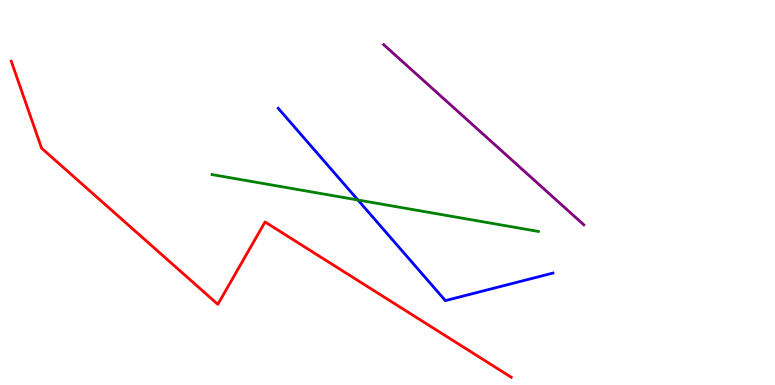[{'lines': ['blue', 'red'], 'intersections': []}, {'lines': ['green', 'red'], 'intersections': []}, {'lines': ['purple', 'red'], 'intersections': []}, {'lines': ['blue', 'green'], 'intersections': [{'x': 4.62, 'y': 4.81}]}, {'lines': ['blue', 'purple'], 'intersections': []}, {'lines': ['green', 'purple'], 'intersections': []}]